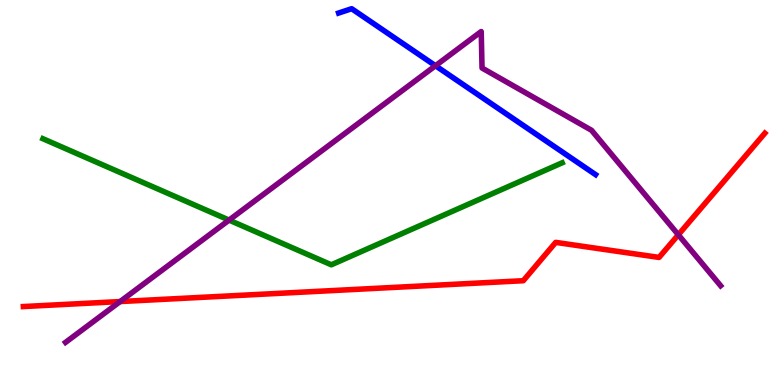[{'lines': ['blue', 'red'], 'intersections': []}, {'lines': ['green', 'red'], 'intersections': []}, {'lines': ['purple', 'red'], 'intersections': [{'x': 1.55, 'y': 2.17}, {'x': 8.75, 'y': 3.9}]}, {'lines': ['blue', 'green'], 'intersections': []}, {'lines': ['blue', 'purple'], 'intersections': [{'x': 5.62, 'y': 8.29}]}, {'lines': ['green', 'purple'], 'intersections': [{'x': 2.96, 'y': 4.28}]}]